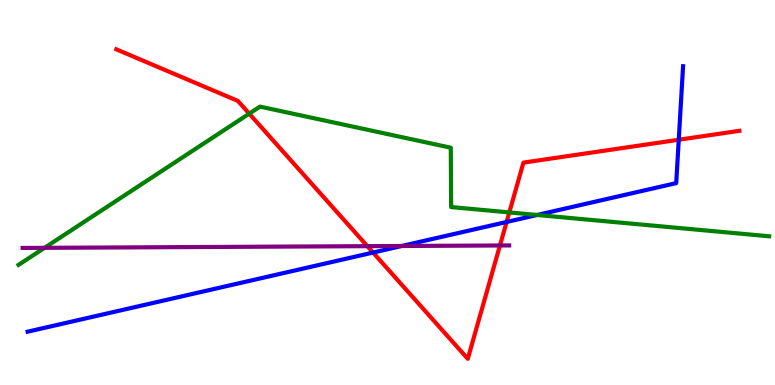[{'lines': ['blue', 'red'], 'intersections': [{'x': 4.81, 'y': 3.44}, {'x': 6.54, 'y': 4.23}, {'x': 8.76, 'y': 6.37}]}, {'lines': ['green', 'red'], 'intersections': [{'x': 3.22, 'y': 7.05}, {'x': 6.57, 'y': 4.48}]}, {'lines': ['purple', 'red'], 'intersections': [{'x': 4.74, 'y': 3.61}, {'x': 6.45, 'y': 3.62}]}, {'lines': ['blue', 'green'], 'intersections': [{'x': 6.93, 'y': 4.42}]}, {'lines': ['blue', 'purple'], 'intersections': [{'x': 5.18, 'y': 3.61}]}, {'lines': ['green', 'purple'], 'intersections': [{'x': 0.575, 'y': 3.56}]}]